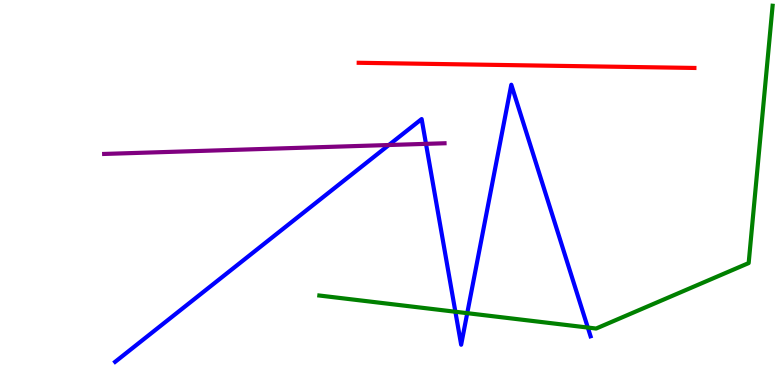[{'lines': ['blue', 'red'], 'intersections': []}, {'lines': ['green', 'red'], 'intersections': []}, {'lines': ['purple', 'red'], 'intersections': []}, {'lines': ['blue', 'green'], 'intersections': [{'x': 5.88, 'y': 1.9}, {'x': 6.03, 'y': 1.87}, {'x': 7.58, 'y': 1.49}]}, {'lines': ['blue', 'purple'], 'intersections': [{'x': 5.02, 'y': 6.23}, {'x': 5.5, 'y': 6.26}]}, {'lines': ['green', 'purple'], 'intersections': []}]